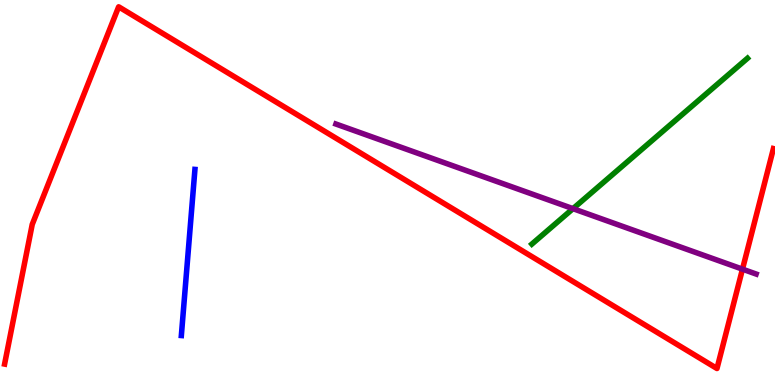[{'lines': ['blue', 'red'], 'intersections': []}, {'lines': ['green', 'red'], 'intersections': []}, {'lines': ['purple', 'red'], 'intersections': [{'x': 9.58, 'y': 3.01}]}, {'lines': ['blue', 'green'], 'intersections': []}, {'lines': ['blue', 'purple'], 'intersections': []}, {'lines': ['green', 'purple'], 'intersections': [{'x': 7.39, 'y': 4.58}]}]